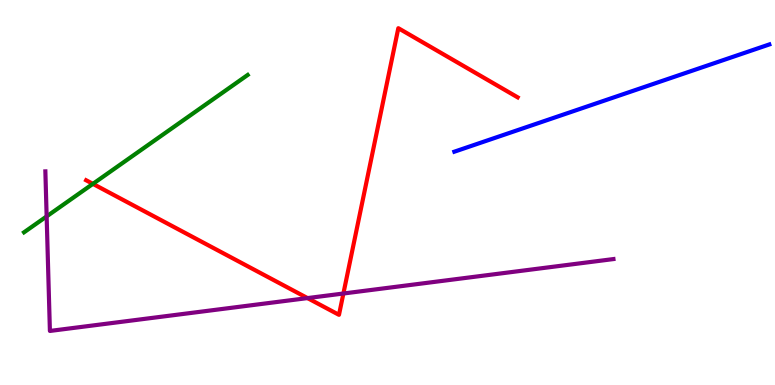[{'lines': ['blue', 'red'], 'intersections': []}, {'lines': ['green', 'red'], 'intersections': [{'x': 1.2, 'y': 5.22}]}, {'lines': ['purple', 'red'], 'intersections': [{'x': 3.97, 'y': 2.26}, {'x': 4.43, 'y': 2.38}]}, {'lines': ['blue', 'green'], 'intersections': []}, {'lines': ['blue', 'purple'], 'intersections': []}, {'lines': ['green', 'purple'], 'intersections': [{'x': 0.602, 'y': 4.38}]}]